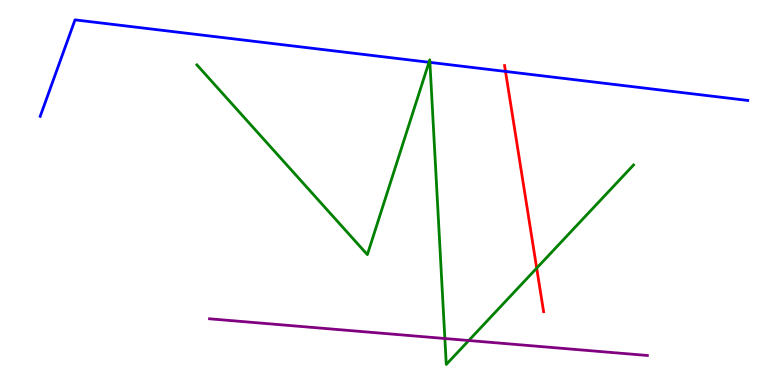[{'lines': ['blue', 'red'], 'intersections': [{'x': 6.52, 'y': 8.14}]}, {'lines': ['green', 'red'], 'intersections': [{'x': 6.93, 'y': 3.04}]}, {'lines': ['purple', 'red'], 'intersections': []}, {'lines': ['blue', 'green'], 'intersections': [{'x': 5.54, 'y': 8.38}, {'x': 5.55, 'y': 8.38}]}, {'lines': ['blue', 'purple'], 'intersections': []}, {'lines': ['green', 'purple'], 'intersections': [{'x': 5.74, 'y': 1.21}, {'x': 6.05, 'y': 1.16}]}]